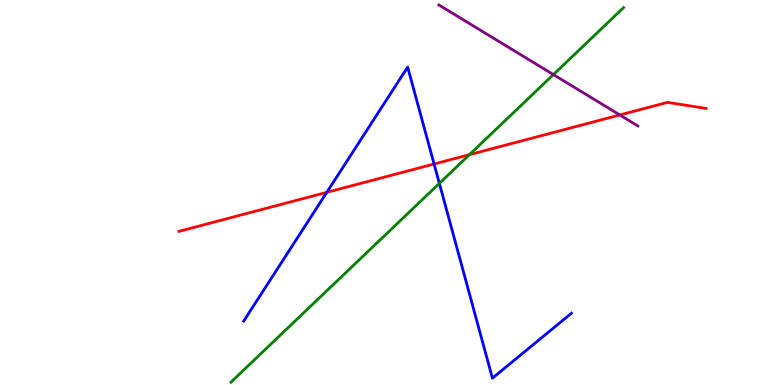[{'lines': ['blue', 'red'], 'intersections': [{'x': 4.22, 'y': 5.0}, {'x': 5.6, 'y': 5.74}]}, {'lines': ['green', 'red'], 'intersections': [{'x': 6.06, 'y': 5.98}]}, {'lines': ['purple', 'red'], 'intersections': [{'x': 8.0, 'y': 7.01}]}, {'lines': ['blue', 'green'], 'intersections': [{'x': 5.67, 'y': 5.24}]}, {'lines': ['blue', 'purple'], 'intersections': []}, {'lines': ['green', 'purple'], 'intersections': [{'x': 7.14, 'y': 8.06}]}]